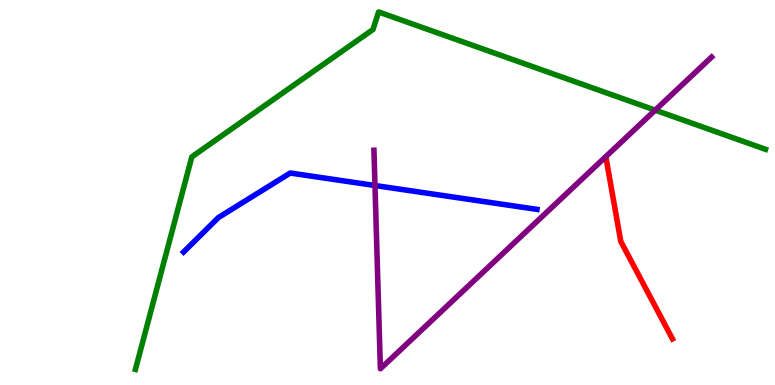[{'lines': ['blue', 'red'], 'intersections': []}, {'lines': ['green', 'red'], 'intersections': []}, {'lines': ['purple', 'red'], 'intersections': []}, {'lines': ['blue', 'green'], 'intersections': []}, {'lines': ['blue', 'purple'], 'intersections': [{'x': 4.84, 'y': 5.18}]}, {'lines': ['green', 'purple'], 'intersections': [{'x': 8.45, 'y': 7.14}]}]